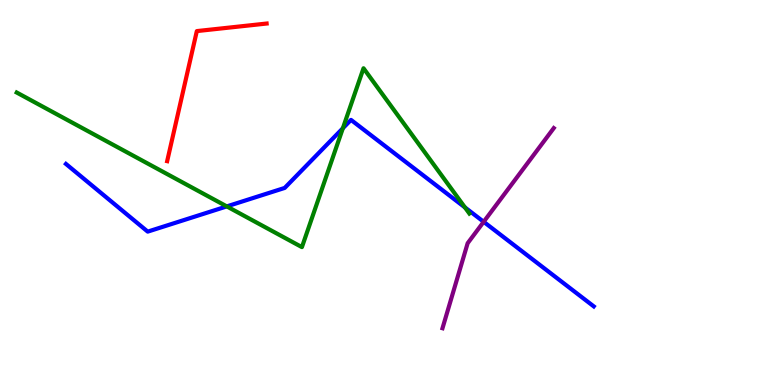[{'lines': ['blue', 'red'], 'intersections': []}, {'lines': ['green', 'red'], 'intersections': []}, {'lines': ['purple', 'red'], 'intersections': []}, {'lines': ['blue', 'green'], 'intersections': [{'x': 2.93, 'y': 4.64}, {'x': 4.42, 'y': 6.67}, {'x': 6.0, 'y': 4.61}]}, {'lines': ['blue', 'purple'], 'intersections': [{'x': 6.24, 'y': 4.24}]}, {'lines': ['green', 'purple'], 'intersections': []}]